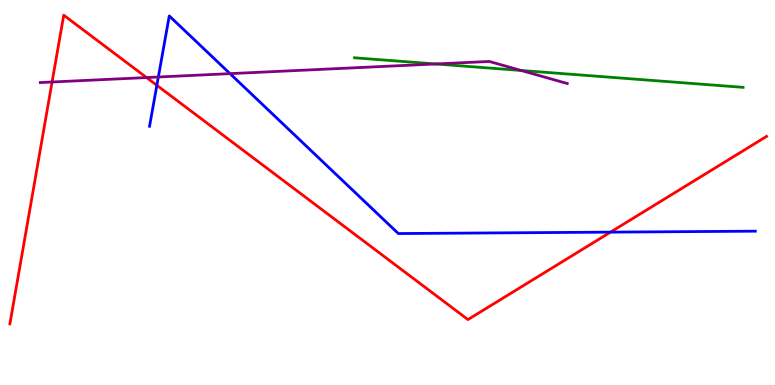[{'lines': ['blue', 'red'], 'intersections': [{'x': 2.02, 'y': 7.78}, {'x': 7.88, 'y': 3.97}]}, {'lines': ['green', 'red'], 'intersections': []}, {'lines': ['purple', 'red'], 'intersections': [{'x': 0.672, 'y': 7.87}, {'x': 1.89, 'y': 7.99}]}, {'lines': ['blue', 'green'], 'intersections': []}, {'lines': ['blue', 'purple'], 'intersections': [{'x': 2.04, 'y': 8.0}, {'x': 2.97, 'y': 8.09}]}, {'lines': ['green', 'purple'], 'intersections': [{'x': 5.62, 'y': 8.34}, {'x': 6.72, 'y': 8.17}]}]